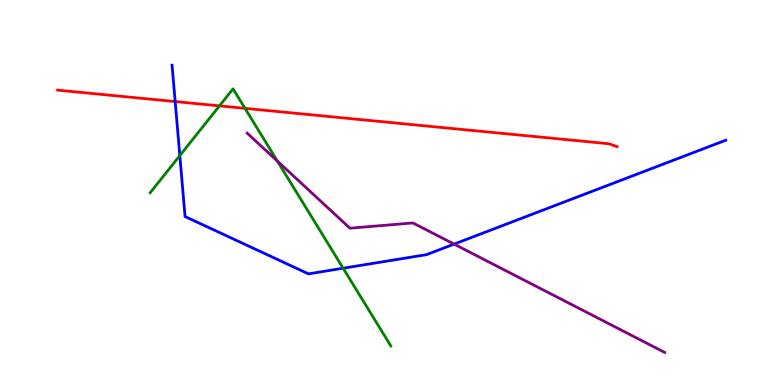[{'lines': ['blue', 'red'], 'intersections': [{'x': 2.26, 'y': 7.36}]}, {'lines': ['green', 'red'], 'intersections': [{'x': 2.83, 'y': 7.25}, {'x': 3.16, 'y': 7.19}]}, {'lines': ['purple', 'red'], 'intersections': []}, {'lines': ['blue', 'green'], 'intersections': [{'x': 2.32, 'y': 5.96}, {'x': 4.43, 'y': 3.03}]}, {'lines': ['blue', 'purple'], 'intersections': [{'x': 5.86, 'y': 3.66}]}, {'lines': ['green', 'purple'], 'intersections': [{'x': 3.58, 'y': 5.82}]}]